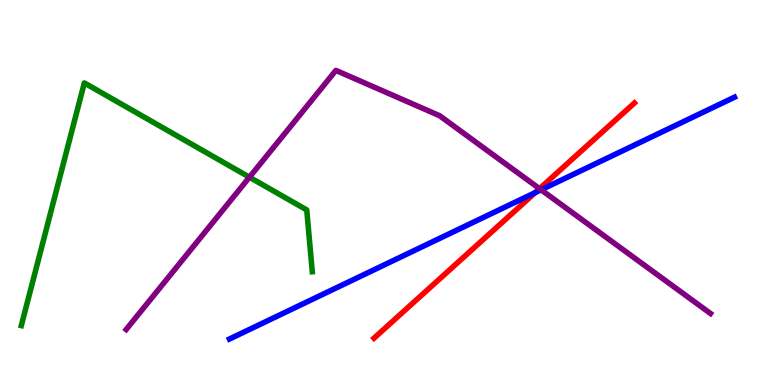[{'lines': ['blue', 'red'], 'intersections': [{'x': 6.91, 'y': 5.0}]}, {'lines': ['green', 'red'], 'intersections': []}, {'lines': ['purple', 'red'], 'intersections': [{'x': 6.96, 'y': 5.1}]}, {'lines': ['blue', 'green'], 'intersections': []}, {'lines': ['blue', 'purple'], 'intersections': [{'x': 6.98, 'y': 5.07}]}, {'lines': ['green', 'purple'], 'intersections': [{'x': 3.22, 'y': 5.4}]}]